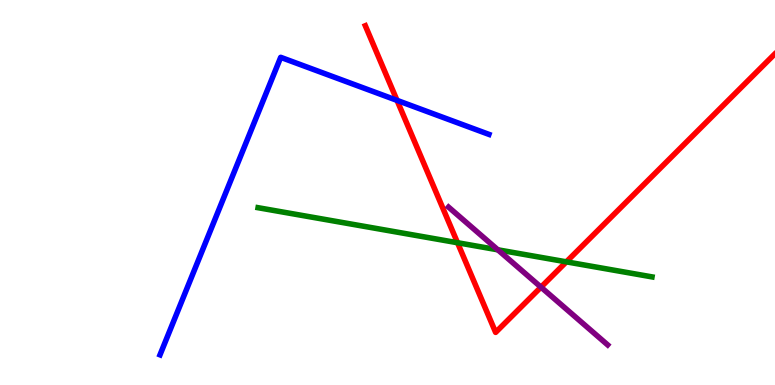[{'lines': ['blue', 'red'], 'intersections': [{'x': 5.12, 'y': 7.39}]}, {'lines': ['green', 'red'], 'intersections': [{'x': 5.9, 'y': 3.7}, {'x': 7.31, 'y': 3.2}]}, {'lines': ['purple', 'red'], 'intersections': [{'x': 6.98, 'y': 2.54}]}, {'lines': ['blue', 'green'], 'intersections': []}, {'lines': ['blue', 'purple'], 'intersections': []}, {'lines': ['green', 'purple'], 'intersections': [{'x': 6.42, 'y': 3.51}]}]